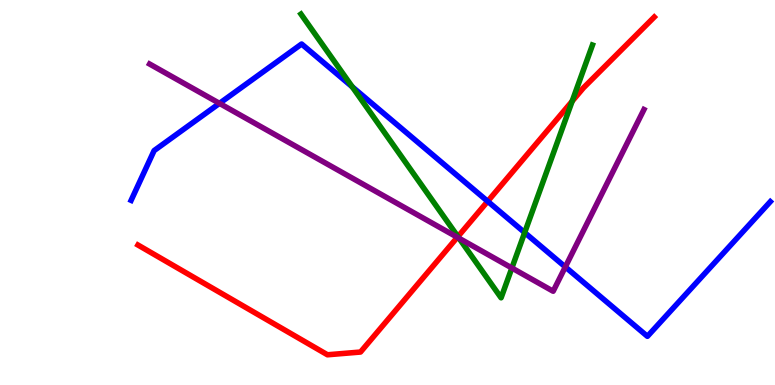[{'lines': ['blue', 'red'], 'intersections': [{'x': 6.29, 'y': 4.77}]}, {'lines': ['green', 'red'], 'intersections': [{'x': 5.91, 'y': 3.85}, {'x': 7.38, 'y': 7.37}]}, {'lines': ['purple', 'red'], 'intersections': [{'x': 5.9, 'y': 3.84}]}, {'lines': ['blue', 'green'], 'intersections': [{'x': 4.55, 'y': 7.74}, {'x': 6.77, 'y': 3.96}]}, {'lines': ['blue', 'purple'], 'intersections': [{'x': 2.83, 'y': 7.32}, {'x': 7.29, 'y': 3.07}]}, {'lines': ['green', 'purple'], 'intersections': [{'x': 5.92, 'y': 3.81}, {'x': 6.6, 'y': 3.04}]}]